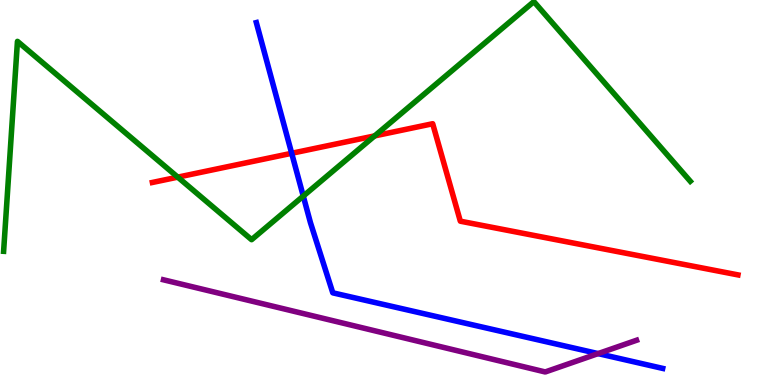[{'lines': ['blue', 'red'], 'intersections': [{'x': 3.76, 'y': 6.02}]}, {'lines': ['green', 'red'], 'intersections': [{'x': 2.29, 'y': 5.4}, {'x': 4.83, 'y': 6.47}]}, {'lines': ['purple', 'red'], 'intersections': []}, {'lines': ['blue', 'green'], 'intersections': [{'x': 3.91, 'y': 4.91}]}, {'lines': ['blue', 'purple'], 'intersections': [{'x': 7.72, 'y': 0.816}]}, {'lines': ['green', 'purple'], 'intersections': []}]